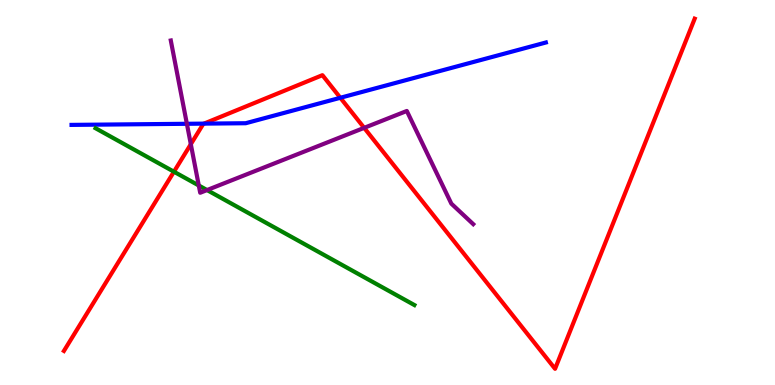[{'lines': ['blue', 'red'], 'intersections': [{'x': 2.63, 'y': 6.79}, {'x': 4.39, 'y': 7.46}]}, {'lines': ['green', 'red'], 'intersections': [{'x': 2.24, 'y': 5.54}]}, {'lines': ['purple', 'red'], 'intersections': [{'x': 2.46, 'y': 6.25}, {'x': 4.7, 'y': 6.68}]}, {'lines': ['blue', 'green'], 'intersections': []}, {'lines': ['blue', 'purple'], 'intersections': [{'x': 2.41, 'y': 6.78}]}, {'lines': ['green', 'purple'], 'intersections': [{'x': 2.57, 'y': 5.18}, {'x': 2.67, 'y': 5.06}]}]